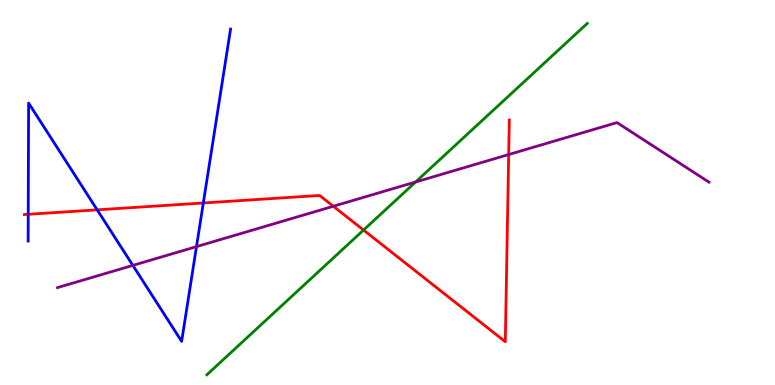[{'lines': ['blue', 'red'], 'intersections': [{'x': 0.364, 'y': 4.43}, {'x': 1.25, 'y': 4.55}, {'x': 2.62, 'y': 4.73}]}, {'lines': ['green', 'red'], 'intersections': [{'x': 4.69, 'y': 4.02}]}, {'lines': ['purple', 'red'], 'intersections': [{'x': 4.3, 'y': 4.64}, {'x': 6.56, 'y': 5.99}]}, {'lines': ['blue', 'green'], 'intersections': []}, {'lines': ['blue', 'purple'], 'intersections': [{'x': 1.71, 'y': 3.11}, {'x': 2.54, 'y': 3.59}]}, {'lines': ['green', 'purple'], 'intersections': [{'x': 5.36, 'y': 5.27}]}]